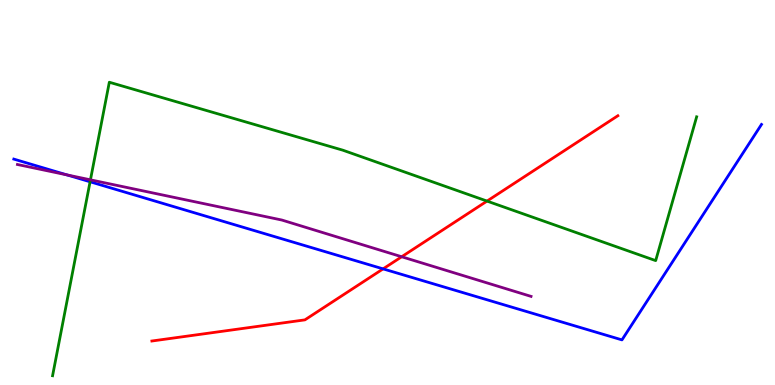[{'lines': ['blue', 'red'], 'intersections': [{'x': 4.94, 'y': 3.02}]}, {'lines': ['green', 'red'], 'intersections': [{'x': 6.28, 'y': 4.78}]}, {'lines': ['purple', 'red'], 'intersections': [{'x': 5.18, 'y': 3.33}]}, {'lines': ['blue', 'green'], 'intersections': [{'x': 1.16, 'y': 5.28}]}, {'lines': ['blue', 'purple'], 'intersections': [{'x': 0.864, 'y': 5.46}]}, {'lines': ['green', 'purple'], 'intersections': [{'x': 1.17, 'y': 5.33}]}]